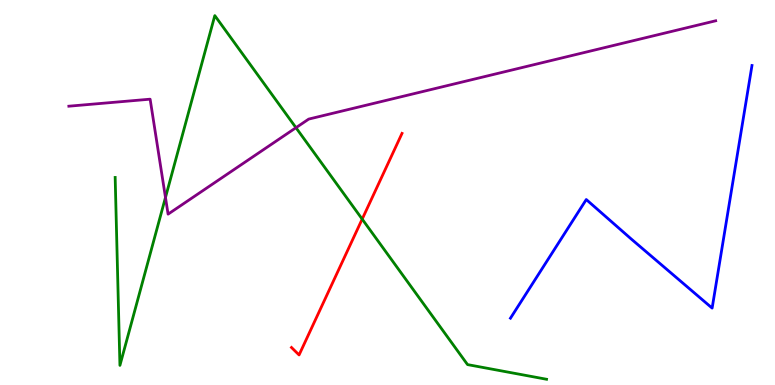[{'lines': ['blue', 'red'], 'intersections': []}, {'lines': ['green', 'red'], 'intersections': [{'x': 4.67, 'y': 4.31}]}, {'lines': ['purple', 'red'], 'intersections': []}, {'lines': ['blue', 'green'], 'intersections': []}, {'lines': ['blue', 'purple'], 'intersections': []}, {'lines': ['green', 'purple'], 'intersections': [{'x': 2.14, 'y': 4.87}, {'x': 3.82, 'y': 6.68}]}]